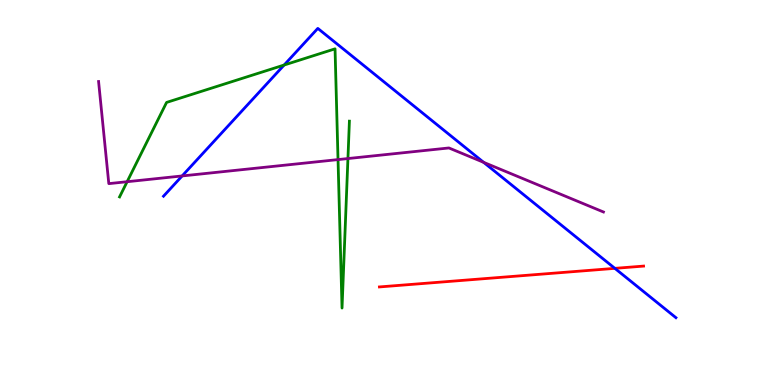[{'lines': ['blue', 'red'], 'intersections': [{'x': 7.93, 'y': 3.03}]}, {'lines': ['green', 'red'], 'intersections': []}, {'lines': ['purple', 'red'], 'intersections': []}, {'lines': ['blue', 'green'], 'intersections': [{'x': 3.67, 'y': 8.31}]}, {'lines': ['blue', 'purple'], 'intersections': [{'x': 2.35, 'y': 5.43}, {'x': 6.24, 'y': 5.78}]}, {'lines': ['green', 'purple'], 'intersections': [{'x': 1.64, 'y': 5.28}, {'x': 4.36, 'y': 5.85}, {'x': 4.49, 'y': 5.88}]}]